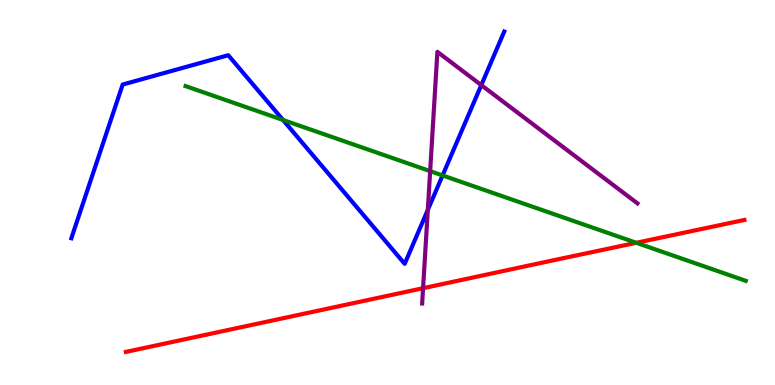[{'lines': ['blue', 'red'], 'intersections': []}, {'lines': ['green', 'red'], 'intersections': [{'x': 8.21, 'y': 3.69}]}, {'lines': ['purple', 'red'], 'intersections': [{'x': 5.46, 'y': 2.51}]}, {'lines': ['blue', 'green'], 'intersections': [{'x': 3.65, 'y': 6.88}, {'x': 5.71, 'y': 5.44}]}, {'lines': ['blue', 'purple'], 'intersections': [{'x': 5.52, 'y': 4.55}, {'x': 6.21, 'y': 7.79}]}, {'lines': ['green', 'purple'], 'intersections': [{'x': 5.55, 'y': 5.56}]}]